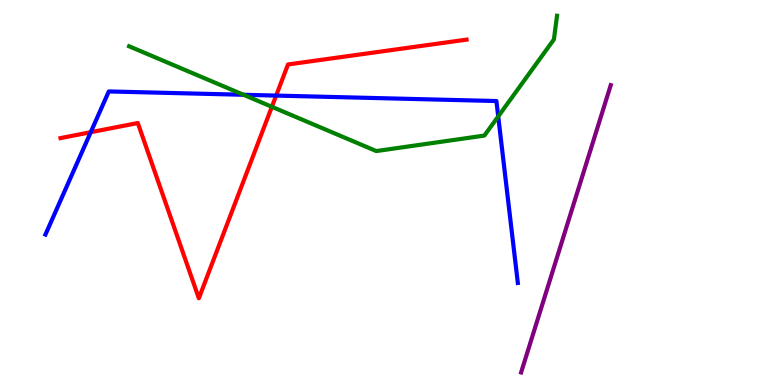[{'lines': ['blue', 'red'], 'intersections': [{'x': 1.17, 'y': 6.57}, {'x': 3.56, 'y': 7.52}]}, {'lines': ['green', 'red'], 'intersections': [{'x': 3.51, 'y': 7.23}]}, {'lines': ['purple', 'red'], 'intersections': []}, {'lines': ['blue', 'green'], 'intersections': [{'x': 3.14, 'y': 7.54}, {'x': 6.43, 'y': 6.98}]}, {'lines': ['blue', 'purple'], 'intersections': []}, {'lines': ['green', 'purple'], 'intersections': []}]